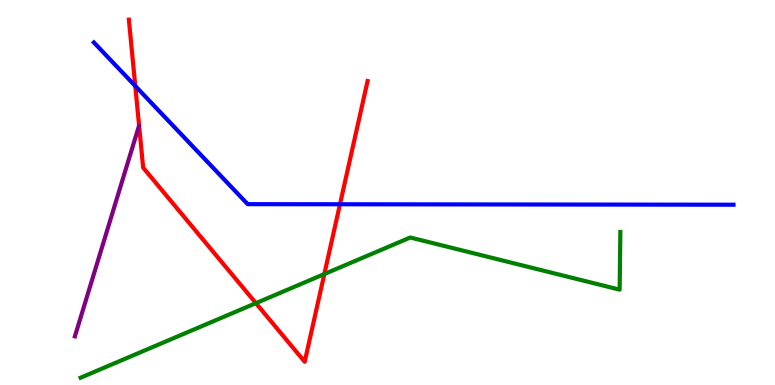[{'lines': ['blue', 'red'], 'intersections': [{'x': 1.75, 'y': 7.77}, {'x': 4.39, 'y': 4.69}]}, {'lines': ['green', 'red'], 'intersections': [{'x': 3.3, 'y': 2.13}, {'x': 4.19, 'y': 2.88}]}, {'lines': ['purple', 'red'], 'intersections': []}, {'lines': ['blue', 'green'], 'intersections': []}, {'lines': ['blue', 'purple'], 'intersections': []}, {'lines': ['green', 'purple'], 'intersections': []}]